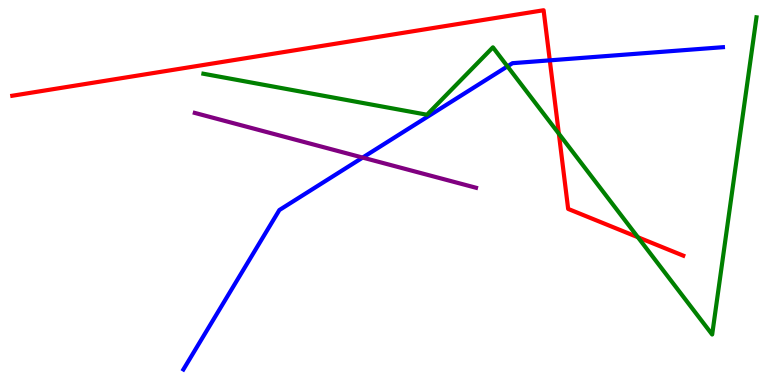[{'lines': ['blue', 'red'], 'intersections': [{'x': 7.09, 'y': 8.43}]}, {'lines': ['green', 'red'], 'intersections': [{'x': 7.21, 'y': 6.53}, {'x': 8.23, 'y': 3.84}]}, {'lines': ['purple', 'red'], 'intersections': []}, {'lines': ['blue', 'green'], 'intersections': [{'x': 6.55, 'y': 8.28}]}, {'lines': ['blue', 'purple'], 'intersections': [{'x': 4.68, 'y': 5.91}]}, {'lines': ['green', 'purple'], 'intersections': []}]